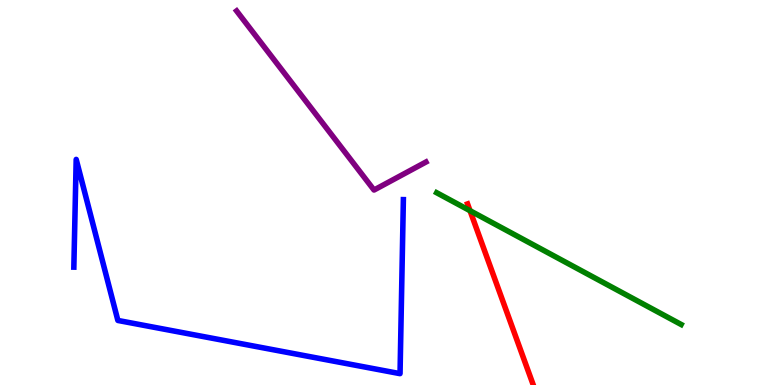[{'lines': ['blue', 'red'], 'intersections': []}, {'lines': ['green', 'red'], 'intersections': [{'x': 6.06, 'y': 4.53}]}, {'lines': ['purple', 'red'], 'intersections': []}, {'lines': ['blue', 'green'], 'intersections': []}, {'lines': ['blue', 'purple'], 'intersections': []}, {'lines': ['green', 'purple'], 'intersections': []}]